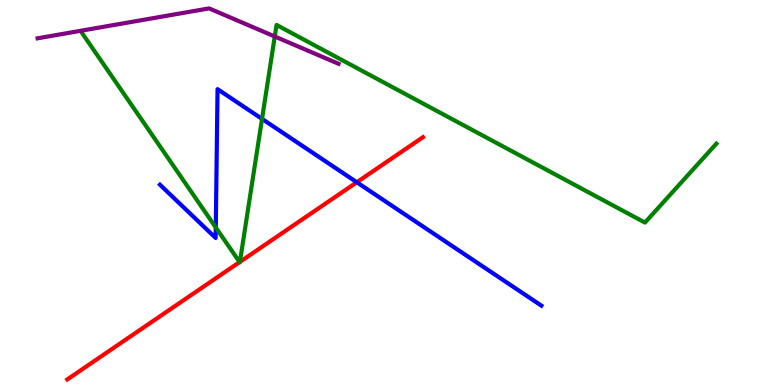[{'lines': ['blue', 'red'], 'intersections': [{'x': 4.6, 'y': 5.27}]}, {'lines': ['green', 'red'], 'intersections': [{'x': 3.09, 'y': 3.19}, {'x': 3.1, 'y': 3.2}]}, {'lines': ['purple', 'red'], 'intersections': []}, {'lines': ['blue', 'green'], 'intersections': [{'x': 2.78, 'y': 4.09}, {'x': 3.38, 'y': 6.91}]}, {'lines': ['blue', 'purple'], 'intersections': []}, {'lines': ['green', 'purple'], 'intersections': [{'x': 3.55, 'y': 9.05}]}]